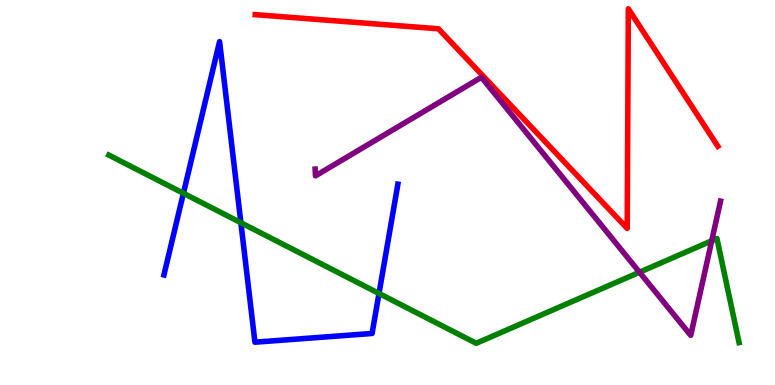[{'lines': ['blue', 'red'], 'intersections': []}, {'lines': ['green', 'red'], 'intersections': []}, {'lines': ['purple', 'red'], 'intersections': []}, {'lines': ['blue', 'green'], 'intersections': [{'x': 2.37, 'y': 4.98}, {'x': 3.11, 'y': 4.22}, {'x': 4.89, 'y': 2.38}]}, {'lines': ['blue', 'purple'], 'intersections': []}, {'lines': ['green', 'purple'], 'intersections': [{'x': 8.25, 'y': 2.93}, {'x': 9.18, 'y': 3.75}]}]